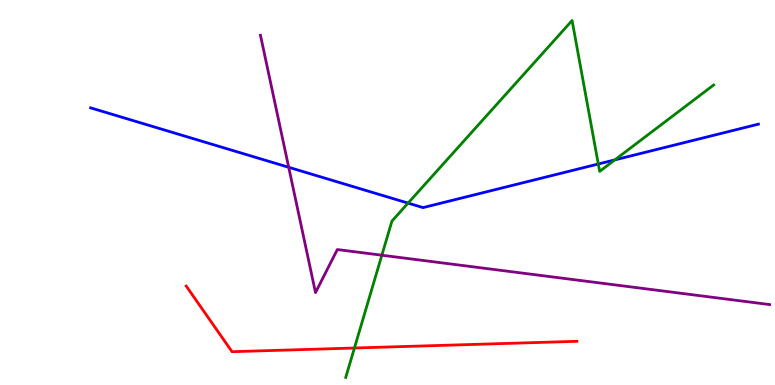[{'lines': ['blue', 'red'], 'intersections': []}, {'lines': ['green', 'red'], 'intersections': [{'x': 4.57, 'y': 0.961}]}, {'lines': ['purple', 'red'], 'intersections': []}, {'lines': ['blue', 'green'], 'intersections': [{'x': 5.27, 'y': 4.72}, {'x': 7.72, 'y': 5.74}, {'x': 7.93, 'y': 5.85}]}, {'lines': ['blue', 'purple'], 'intersections': [{'x': 3.73, 'y': 5.65}]}, {'lines': ['green', 'purple'], 'intersections': [{'x': 4.93, 'y': 3.37}]}]